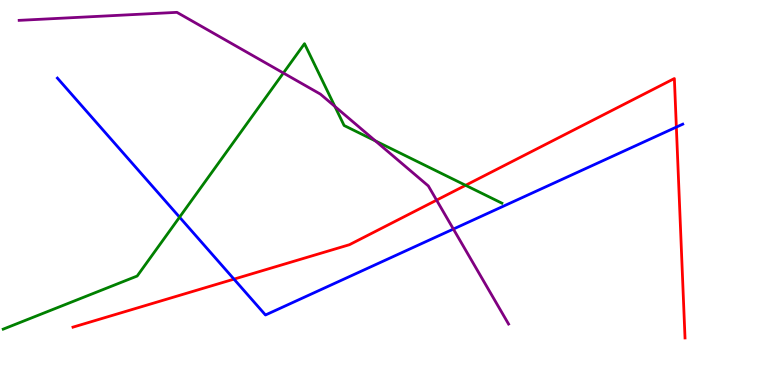[{'lines': ['blue', 'red'], 'intersections': [{'x': 3.02, 'y': 2.75}, {'x': 8.73, 'y': 6.7}]}, {'lines': ['green', 'red'], 'intersections': [{'x': 6.01, 'y': 5.19}]}, {'lines': ['purple', 'red'], 'intersections': [{'x': 5.63, 'y': 4.8}]}, {'lines': ['blue', 'green'], 'intersections': [{'x': 2.32, 'y': 4.36}]}, {'lines': ['blue', 'purple'], 'intersections': [{'x': 5.85, 'y': 4.05}]}, {'lines': ['green', 'purple'], 'intersections': [{'x': 3.66, 'y': 8.1}, {'x': 4.32, 'y': 7.24}, {'x': 4.84, 'y': 6.34}]}]